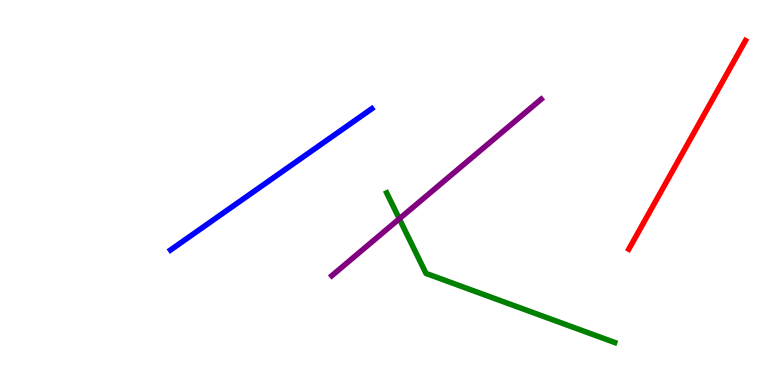[{'lines': ['blue', 'red'], 'intersections': []}, {'lines': ['green', 'red'], 'intersections': []}, {'lines': ['purple', 'red'], 'intersections': []}, {'lines': ['blue', 'green'], 'intersections': []}, {'lines': ['blue', 'purple'], 'intersections': []}, {'lines': ['green', 'purple'], 'intersections': [{'x': 5.15, 'y': 4.32}]}]